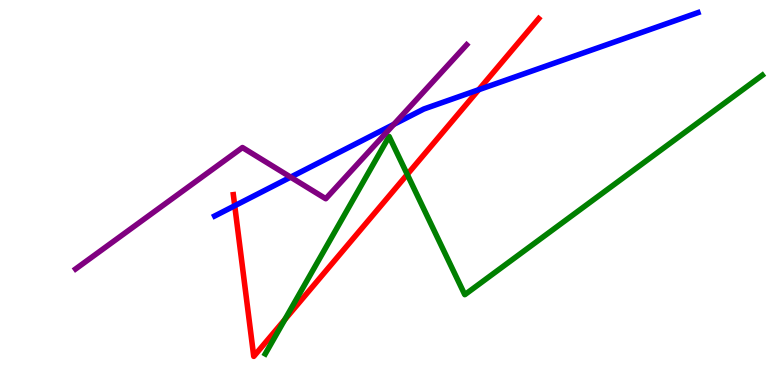[{'lines': ['blue', 'red'], 'intersections': [{'x': 3.03, 'y': 4.66}, {'x': 6.18, 'y': 7.67}]}, {'lines': ['green', 'red'], 'intersections': [{'x': 3.67, 'y': 1.7}, {'x': 5.26, 'y': 5.47}]}, {'lines': ['purple', 'red'], 'intersections': []}, {'lines': ['blue', 'green'], 'intersections': []}, {'lines': ['blue', 'purple'], 'intersections': [{'x': 3.75, 'y': 5.4}, {'x': 5.08, 'y': 6.77}]}, {'lines': ['green', 'purple'], 'intersections': []}]